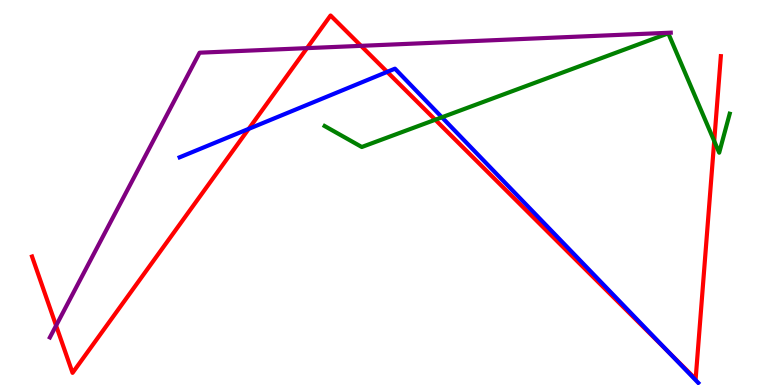[{'lines': ['blue', 'red'], 'intersections': [{'x': 3.21, 'y': 6.65}, {'x': 5.0, 'y': 8.13}, {'x': 8.62, 'y': 0.86}]}, {'lines': ['green', 'red'], 'intersections': [{'x': 5.62, 'y': 6.89}, {'x': 9.22, 'y': 6.34}]}, {'lines': ['purple', 'red'], 'intersections': [{'x': 0.724, 'y': 1.54}, {'x': 3.96, 'y': 8.75}, {'x': 4.66, 'y': 8.81}]}, {'lines': ['blue', 'green'], 'intersections': [{'x': 5.7, 'y': 6.95}]}, {'lines': ['blue', 'purple'], 'intersections': []}, {'lines': ['green', 'purple'], 'intersections': []}]